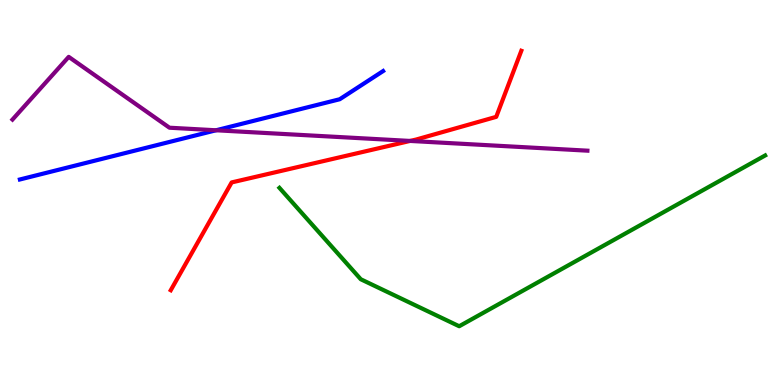[{'lines': ['blue', 'red'], 'intersections': []}, {'lines': ['green', 'red'], 'intersections': []}, {'lines': ['purple', 'red'], 'intersections': [{'x': 5.29, 'y': 6.34}]}, {'lines': ['blue', 'green'], 'intersections': []}, {'lines': ['blue', 'purple'], 'intersections': [{'x': 2.79, 'y': 6.62}]}, {'lines': ['green', 'purple'], 'intersections': []}]